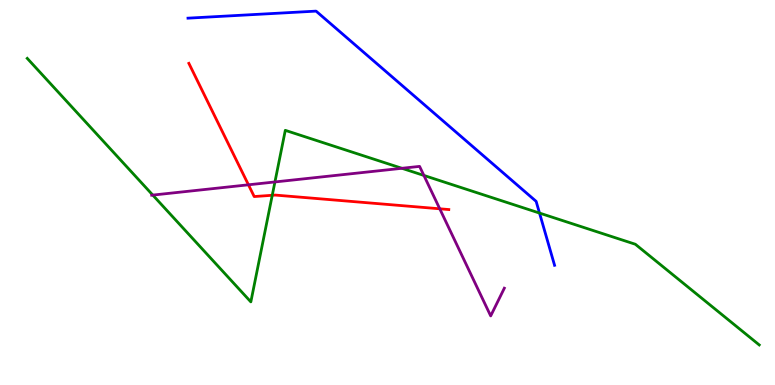[{'lines': ['blue', 'red'], 'intersections': []}, {'lines': ['green', 'red'], 'intersections': [{'x': 3.51, 'y': 4.93}]}, {'lines': ['purple', 'red'], 'intersections': [{'x': 3.21, 'y': 5.2}, {'x': 5.67, 'y': 4.58}]}, {'lines': ['blue', 'green'], 'intersections': [{'x': 6.96, 'y': 4.47}]}, {'lines': ['blue', 'purple'], 'intersections': []}, {'lines': ['green', 'purple'], 'intersections': [{'x': 1.97, 'y': 4.93}, {'x': 3.55, 'y': 5.27}, {'x': 5.19, 'y': 5.63}, {'x': 5.47, 'y': 5.44}]}]